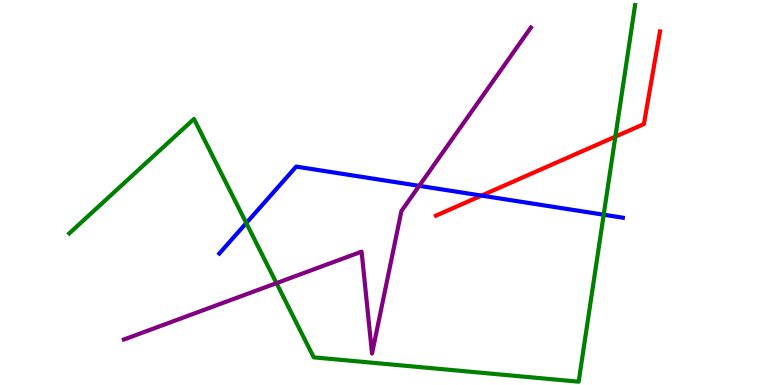[{'lines': ['blue', 'red'], 'intersections': [{'x': 6.21, 'y': 4.92}]}, {'lines': ['green', 'red'], 'intersections': [{'x': 7.94, 'y': 6.45}]}, {'lines': ['purple', 'red'], 'intersections': []}, {'lines': ['blue', 'green'], 'intersections': [{'x': 3.18, 'y': 4.21}, {'x': 7.79, 'y': 4.42}]}, {'lines': ['blue', 'purple'], 'intersections': [{'x': 5.41, 'y': 5.17}]}, {'lines': ['green', 'purple'], 'intersections': [{'x': 3.57, 'y': 2.65}]}]